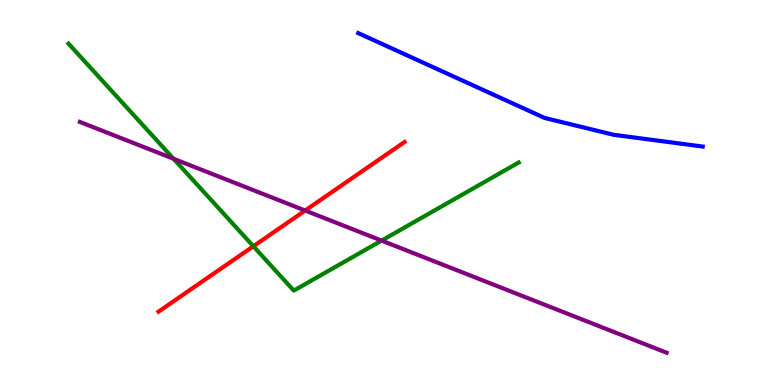[{'lines': ['blue', 'red'], 'intersections': []}, {'lines': ['green', 'red'], 'intersections': [{'x': 3.27, 'y': 3.6}]}, {'lines': ['purple', 'red'], 'intersections': [{'x': 3.94, 'y': 4.53}]}, {'lines': ['blue', 'green'], 'intersections': []}, {'lines': ['blue', 'purple'], 'intersections': []}, {'lines': ['green', 'purple'], 'intersections': [{'x': 2.24, 'y': 5.88}, {'x': 4.92, 'y': 3.75}]}]